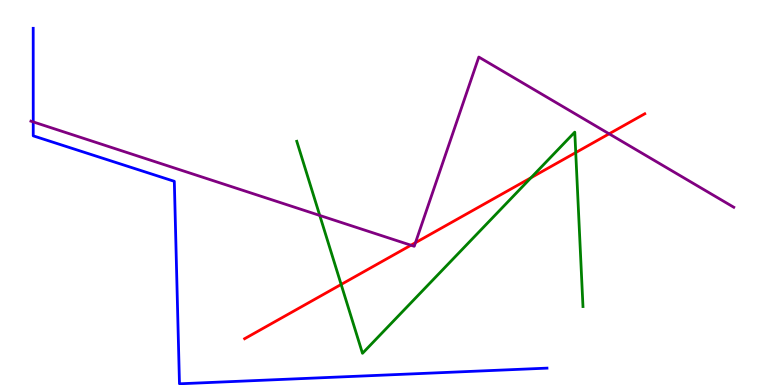[{'lines': ['blue', 'red'], 'intersections': []}, {'lines': ['green', 'red'], 'intersections': [{'x': 4.4, 'y': 2.61}, {'x': 6.85, 'y': 5.38}, {'x': 7.43, 'y': 6.04}]}, {'lines': ['purple', 'red'], 'intersections': [{'x': 5.3, 'y': 3.63}, {'x': 5.36, 'y': 3.7}, {'x': 7.86, 'y': 6.52}]}, {'lines': ['blue', 'green'], 'intersections': []}, {'lines': ['blue', 'purple'], 'intersections': [{'x': 0.429, 'y': 6.83}]}, {'lines': ['green', 'purple'], 'intersections': [{'x': 4.13, 'y': 4.4}]}]